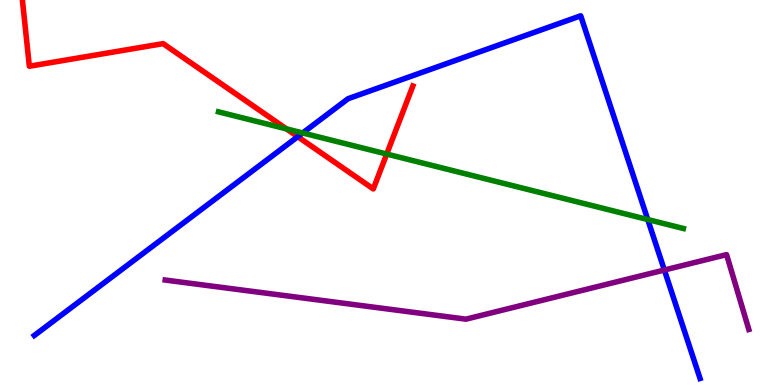[{'lines': ['blue', 'red'], 'intersections': [{'x': 3.84, 'y': 6.45}]}, {'lines': ['green', 'red'], 'intersections': [{'x': 3.7, 'y': 6.65}, {'x': 4.99, 'y': 6.0}]}, {'lines': ['purple', 'red'], 'intersections': []}, {'lines': ['blue', 'green'], 'intersections': [{'x': 3.91, 'y': 6.55}, {'x': 8.36, 'y': 4.3}]}, {'lines': ['blue', 'purple'], 'intersections': [{'x': 8.57, 'y': 2.99}]}, {'lines': ['green', 'purple'], 'intersections': []}]